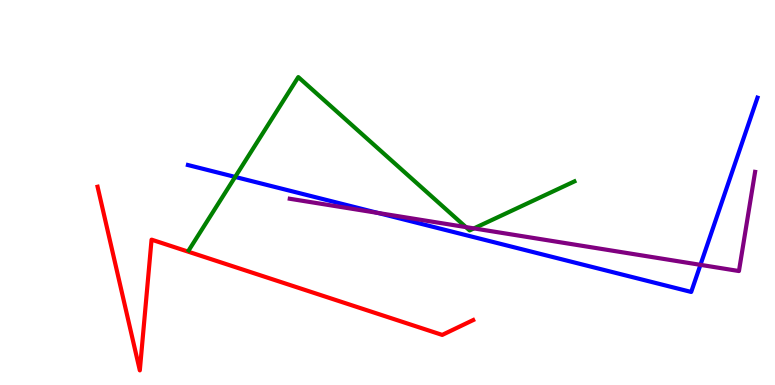[{'lines': ['blue', 'red'], 'intersections': []}, {'lines': ['green', 'red'], 'intersections': []}, {'lines': ['purple', 'red'], 'intersections': []}, {'lines': ['blue', 'green'], 'intersections': [{'x': 3.03, 'y': 5.4}]}, {'lines': ['blue', 'purple'], 'intersections': [{'x': 4.88, 'y': 4.47}, {'x': 9.04, 'y': 3.12}]}, {'lines': ['green', 'purple'], 'intersections': [{'x': 6.01, 'y': 4.1}, {'x': 6.12, 'y': 4.07}]}]